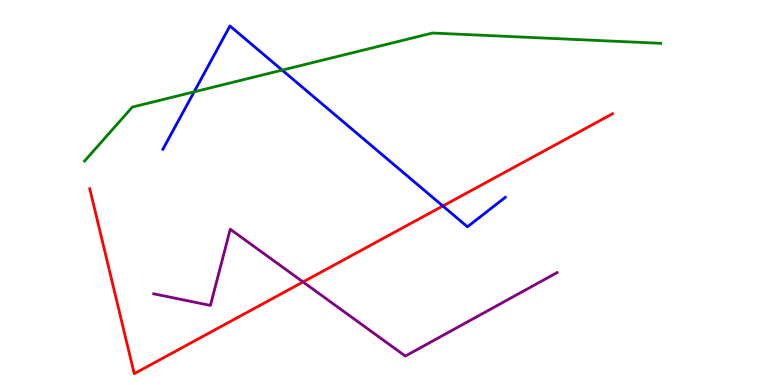[{'lines': ['blue', 'red'], 'intersections': [{'x': 5.71, 'y': 4.65}]}, {'lines': ['green', 'red'], 'intersections': []}, {'lines': ['purple', 'red'], 'intersections': [{'x': 3.91, 'y': 2.68}]}, {'lines': ['blue', 'green'], 'intersections': [{'x': 2.5, 'y': 7.61}, {'x': 3.64, 'y': 8.18}]}, {'lines': ['blue', 'purple'], 'intersections': []}, {'lines': ['green', 'purple'], 'intersections': []}]